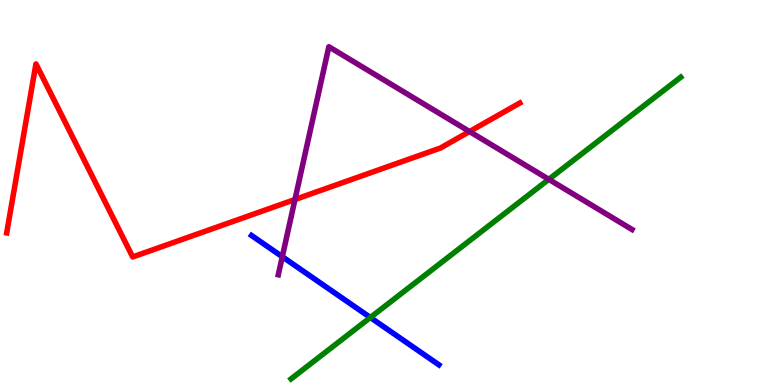[{'lines': ['blue', 'red'], 'intersections': []}, {'lines': ['green', 'red'], 'intersections': []}, {'lines': ['purple', 'red'], 'intersections': [{'x': 3.81, 'y': 4.82}, {'x': 6.06, 'y': 6.58}]}, {'lines': ['blue', 'green'], 'intersections': [{'x': 4.78, 'y': 1.75}]}, {'lines': ['blue', 'purple'], 'intersections': [{'x': 3.64, 'y': 3.33}]}, {'lines': ['green', 'purple'], 'intersections': [{'x': 7.08, 'y': 5.34}]}]